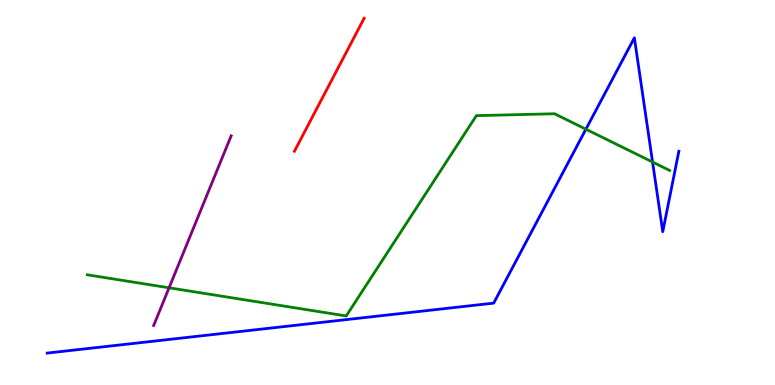[{'lines': ['blue', 'red'], 'intersections': []}, {'lines': ['green', 'red'], 'intersections': []}, {'lines': ['purple', 'red'], 'intersections': []}, {'lines': ['blue', 'green'], 'intersections': [{'x': 7.56, 'y': 6.64}, {'x': 8.42, 'y': 5.79}]}, {'lines': ['blue', 'purple'], 'intersections': []}, {'lines': ['green', 'purple'], 'intersections': [{'x': 2.18, 'y': 2.52}]}]